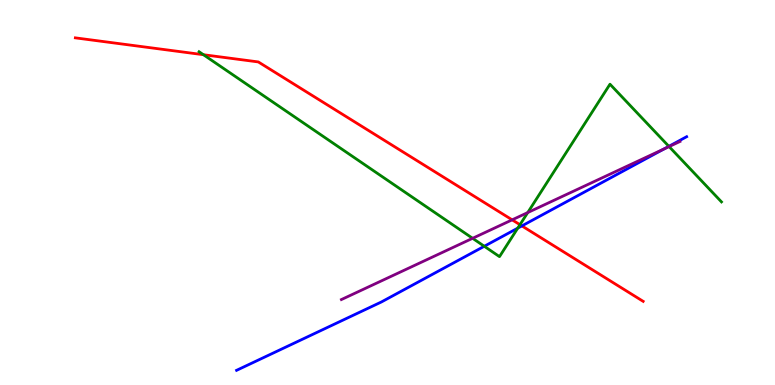[{'lines': ['blue', 'red'], 'intersections': [{'x': 6.73, 'y': 4.13}]}, {'lines': ['green', 'red'], 'intersections': [{'x': 2.62, 'y': 8.58}, {'x': 6.71, 'y': 4.16}]}, {'lines': ['purple', 'red'], 'intersections': [{'x': 6.61, 'y': 4.29}]}, {'lines': ['blue', 'green'], 'intersections': [{'x': 6.25, 'y': 3.6}, {'x': 6.68, 'y': 4.07}, {'x': 8.63, 'y': 6.2}]}, {'lines': ['blue', 'purple'], 'intersections': [{'x': 8.57, 'y': 6.13}]}, {'lines': ['green', 'purple'], 'intersections': [{'x': 6.1, 'y': 3.81}, {'x': 6.81, 'y': 4.48}, {'x': 8.63, 'y': 6.19}]}]